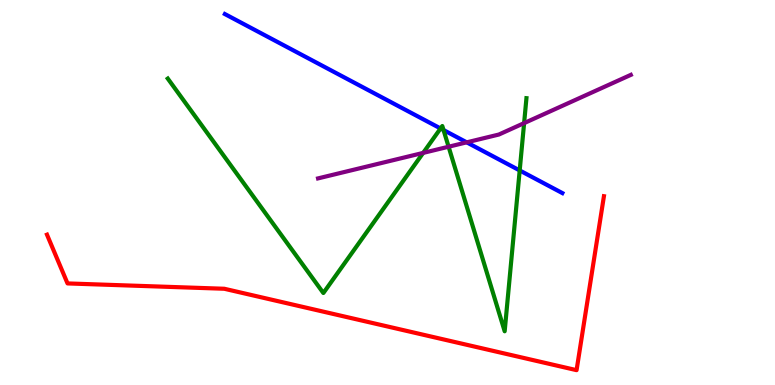[{'lines': ['blue', 'red'], 'intersections': []}, {'lines': ['green', 'red'], 'intersections': []}, {'lines': ['purple', 'red'], 'intersections': []}, {'lines': ['blue', 'green'], 'intersections': [{'x': 5.68, 'y': 6.66}, {'x': 5.72, 'y': 6.62}, {'x': 6.71, 'y': 5.57}]}, {'lines': ['blue', 'purple'], 'intersections': [{'x': 6.02, 'y': 6.3}]}, {'lines': ['green', 'purple'], 'intersections': [{'x': 5.46, 'y': 6.03}, {'x': 5.79, 'y': 6.19}, {'x': 6.76, 'y': 6.8}]}]